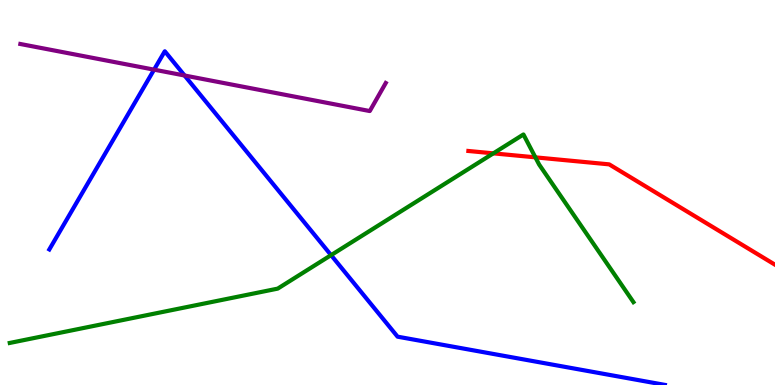[{'lines': ['blue', 'red'], 'intersections': []}, {'lines': ['green', 'red'], 'intersections': [{'x': 6.37, 'y': 6.02}, {'x': 6.91, 'y': 5.91}]}, {'lines': ['purple', 'red'], 'intersections': []}, {'lines': ['blue', 'green'], 'intersections': [{'x': 4.27, 'y': 3.37}]}, {'lines': ['blue', 'purple'], 'intersections': [{'x': 1.99, 'y': 8.19}, {'x': 2.38, 'y': 8.04}]}, {'lines': ['green', 'purple'], 'intersections': []}]